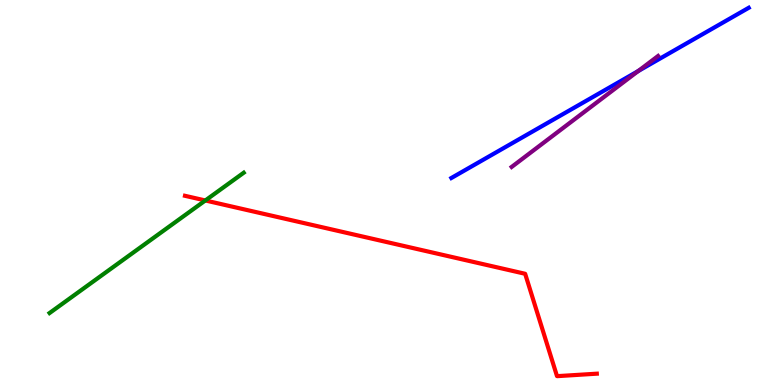[{'lines': ['blue', 'red'], 'intersections': []}, {'lines': ['green', 'red'], 'intersections': [{'x': 2.65, 'y': 4.79}]}, {'lines': ['purple', 'red'], 'intersections': []}, {'lines': ['blue', 'green'], 'intersections': []}, {'lines': ['blue', 'purple'], 'intersections': [{'x': 8.23, 'y': 8.15}]}, {'lines': ['green', 'purple'], 'intersections': []}]